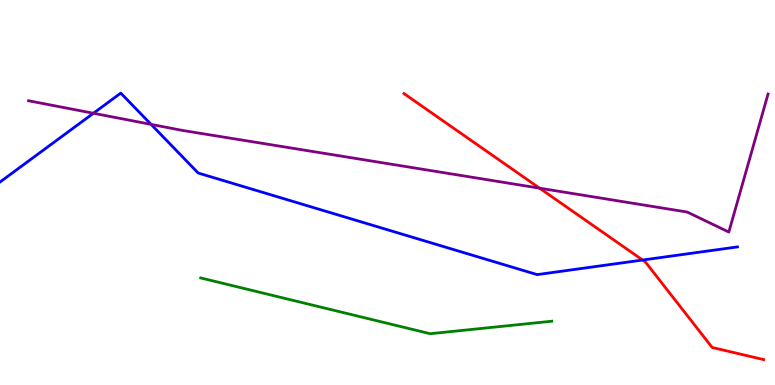[{'lines': ['blue', 'red'], 'intersections': [{'x': 8.29, 'y': 3.25}]}, {'lines': ['green', 'red'], 'intersections': []}, {'lines': ['purple', 'red'], 'intersections': [{'x': 6.96, 'y': 5.11}]}, {'lines': ['blue', 'green'], 'intersections': []}, {'lines': ['blue', 'purple'], 'intersections': [{'x': 1.21, 'y': 7.06}, {'x': 1.95, 'y': 6.77}]}, {'lines': ['green', 'purple'], 'intersections': []}]